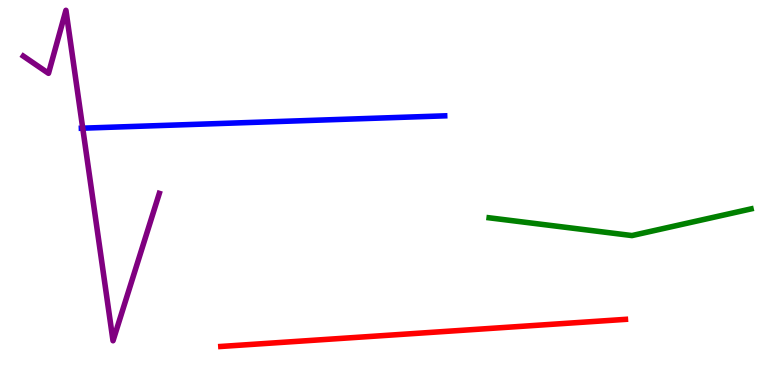[{'lines': ['blue', 'red'], 'intersections': []}, {'lines': ['green', 'red'], 'intersections': []}, {'lines': ['purple', 'red'], 'intersections': []}, {'lines': ['blue', 'green'], 'intersections': []}, {'lines': ['blue', 'purple'], 'intersections': [{'x': 1.07, 'y': 6.67}]}, {'lines': ['green', 'purple'], 'intersections': []}]